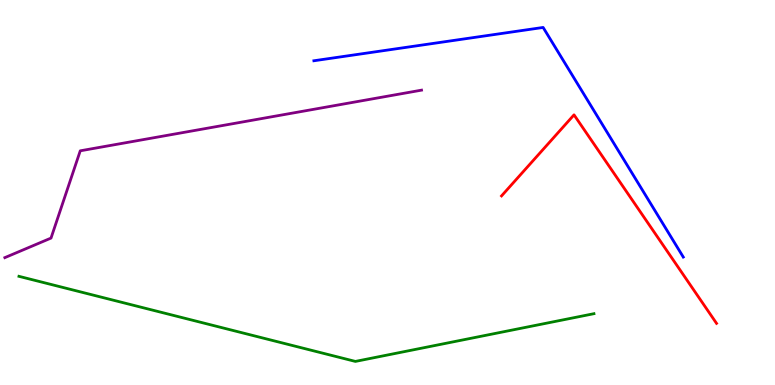[{'lines': ['blue', 'red'], 'intersections': []}, {'lines': ['green', 'red'], 'intersections': []}, {'lines': ['purple', 'red'], 'intersections': []}, {'lines': ['blue', 'green'], 'intersections': []}, {'lines': ['blue', 'purple'], 'intersections': []}, {'lines': ['green', 'purple'], 'intersections': []}]